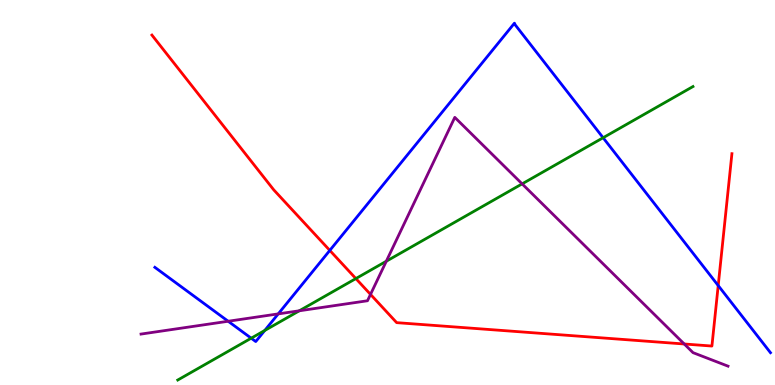[{'lines': ['blue', 'red'], 'intersections': [{'x': 4.26, 'y': 3.5}, {'x': 9.27, 'y': 2.58}]}, {'lines': ['green', 'red'], 'intersections': [{'x': 4.59, 'y': 2.76}]}, {'lines': ['purple', 'red'], 'intersections': [{'x': 4.78, 'y': 2.35}, {'x': 8.83, 'y': 1.07}]}, {'lines': ['blue', 'green'], 'intersections': [{'x': 3.24, 'y': 1.22}, {'x': 3.42, 'y': 1.42}, {'x': 7.78, 'y': 6.42}]}, {'lines': ['blue', 'purple'], 'intersections': [{'x': 2.94, 'y': 1.66}, {'x': 3.59, 'y': 1.85}]}, {'lines': ['green', 'purple'], 'intersections': [{'x': 3.86, 'y': 1.93}, {'x': 4.98, 'y': 3.21}, {'x': 6.74, 'y': 5.22}]}]